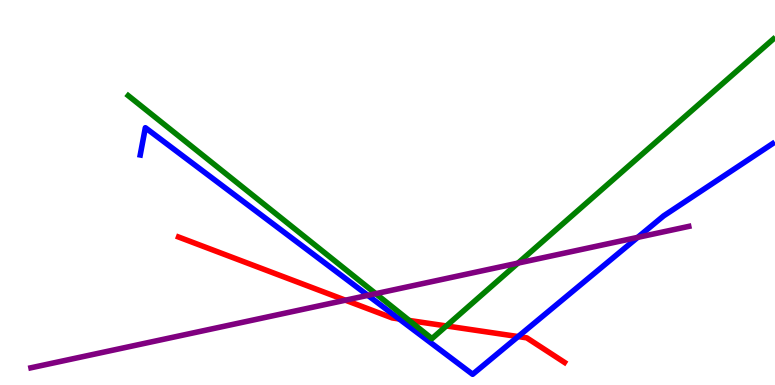[{'lines': ['blue', 'red'], 'intersections': [{'x': 5.15, 'y': 1.71}, {'x': 6.69, 'y': 1.26}]}, {'lines': ['green', 'red'], 'intersections': [{'x': 5.28, 'y': 1.68}, {'x': 5.76, 'y': 1.53}]}, {'lines': ['purple', 'red'], 'intersections': [{'x': 4.46, 'y': 2.2}]}, {'lines': ['blue', 'green'], 'intersections': []}, {'lines': ['blue', 'purple'], 'intersections': [{'x': 4.75, 'y': 2.33}, {'x': 8.23, 'y': 3.83}]}, {'lines': ['green', 'purple'], 'intersections': [{'x': 4.85, 'y': 2.37}, {'x': 6.68, 'y': 3.17}]}]